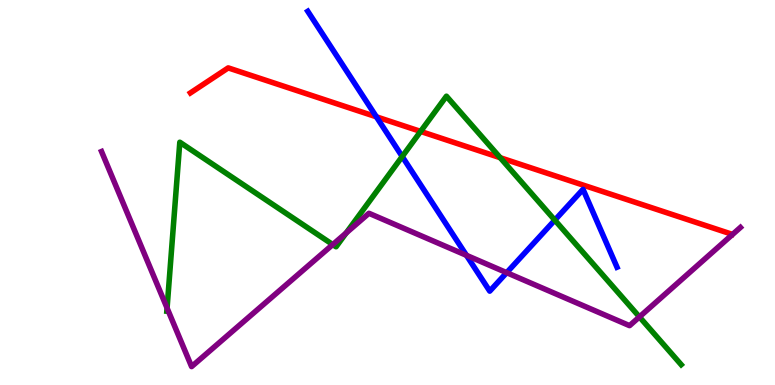[{'lines': ['blue', 'red'], 'intersections': [{'x': 4.86, 'y': 6.97}]}, {'lines': ['green', 'red'], 'intersections': [{'x': 5.43, 'y': 6.59}, {'x': 6.45, 'y': 5.9}]}, {'lines': ['purple', 'red'], 'intersections': []}, {'lines': ['blue', 'green'], 'intersections': [{'x': 5.19, 'y': 5.93}, {'x': 7.16, 'y': 4.28}]}, {'lines': ['blue', 'purple'], 'intersections': [{'x': 6.02, 'y': 3.37}, {'x': 6.54, 'y': 2.92}]}, {'lines': ['green', 'purple'], 'intersections': [{'x': 2.16, 'y': 2.0}, {'x': 4.29, 'y': 3.65}, {'x': 4.47, 'y': 3.95}, {'x': 8.25, 'y': 1.77}]}]